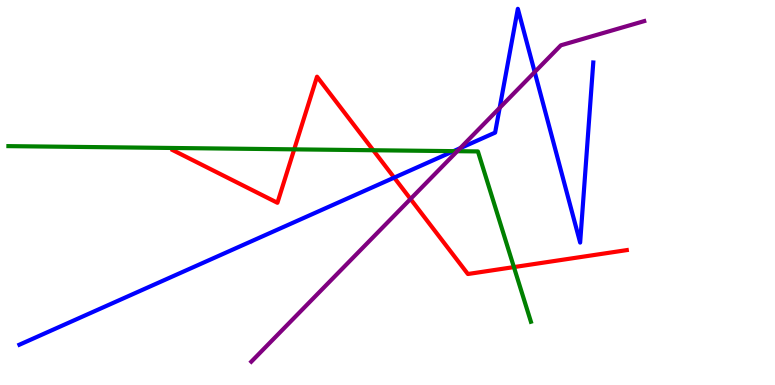[{'lines': ['blue', 'red'], 'intersections': [{'x': 5.09, 'y': 5.39}]}, {'lines': ['green', 'red'], 'intersections': [{'x': 3.8, 'y': 6.12}, {'x': 4.82, 'y': 6.1}, {'x': 6.63, 'y': 3.06}]}, {'lines': ['purple', 'red'], 'intersections': [{'x': 5.3, 'y': 4.83}]}, {'lines': ['blue', 'green'], 'intersections': [{'x': 5.85, 'y': 6.07}]}, {'lines': ['blue', 'purple'], 'intersections': [{'x': 5.94, 'y': 6.15}, {'x': 6.45, 'y': 7.2}, {'x': 6.9, 'y': 8.13}]}, {'lines': ['green', 'purple'], 'intersections': [{'x': 5.9, 'y': 6.07}]}]